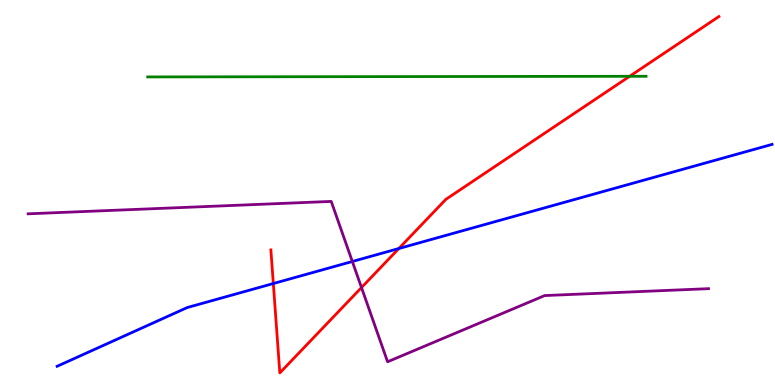[{'lines': ['blue', 'red'], 'intersections': [{'x': 3.53, 'y': 2.64}, {'x': 5.15, 'y': 3.55}]}, {'lines': ['green', 'red'], 'intersections': [{'x': 8.12, 'y': 8.02}]}, {'lines': ['purple', 'red'], 'intersections': [{'x': 4.66, 'y': 2.53}]}, {'lines': ['blue', 'green'], 'intersections': []}, {'lines': ['blue', 'purple'], 'intersections': [{'x': 4.55, 'y': 3.21}]}, {'lines': ['green', 'purple'], 'intersections': []}]